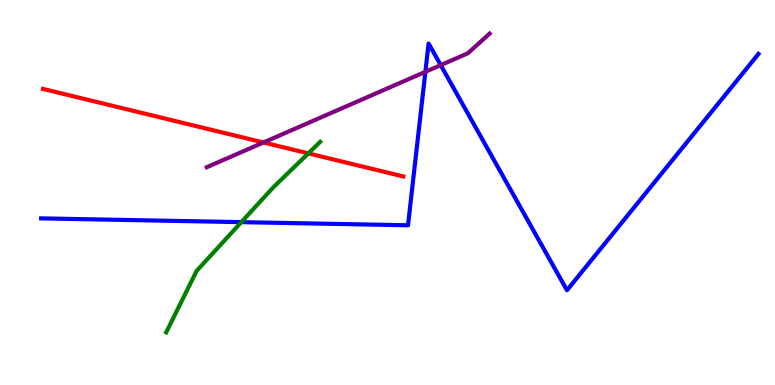[{'lines': ['blue', 'red'], 'intersections': []}, {'lines': ['green', 'red'], 'intersections': [{'x': 3.98, 'y': 6.02}]}, {'lines': ['purple', 'red'], 'intersections': [{'x': 3.4, 'y': 6.3}]}, {'lines': ['blue', 'green'], 'intersections': [{'x': 3.11, 'y': 4.23}]}, {'lines': ['blue', 'purple'], 'intersections': [{'x': 5.49, 'y': 8.13}, {'x': 5.69, 'y': 8.31}]}, {'lines': ['green', 'purple'], 'intersections': []}]